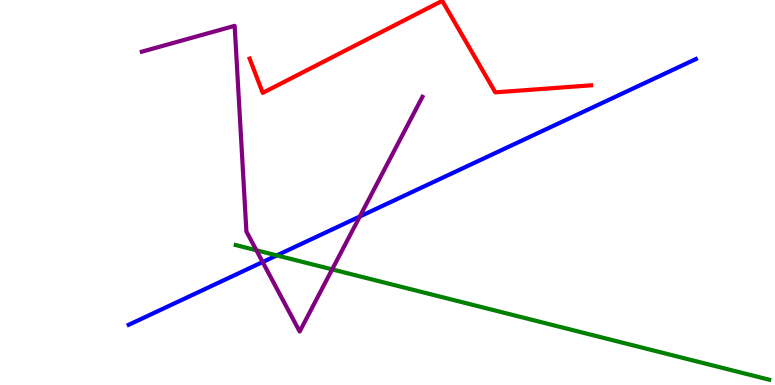[{'lines': ['blue', 'red'], 'intersections': []}, {'lines': ['green', 'red'], 'intersections': []}, {'lines': ['purple', 'red'], 'intersections': []}, {'lines': ['blue', 'green'], 'intersections': [{'x': 3.57, 'y': 3.37}]}, {'lines': ['blue', 'purple'], 'intersections': [{'x': 3.39, 'y': 3.19}, {'x': 4.64, 'y': 4.38}]}, {'lines': ['green', 'purple'], 'intersections': [{'x': 3.31, 'y': 3.5}, {'x': 4.29, 'y': 3.0}]}]